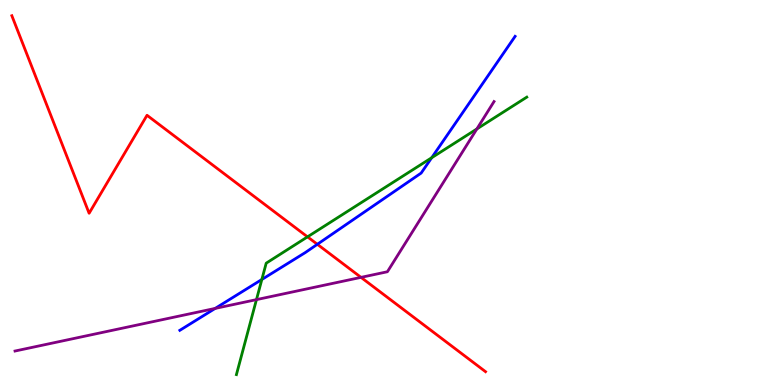[{'lines': ['blue', 'red'], 'intersections': [{'x': 4.09, 'y': 3.65}]}, {'lines': ['green', 'red'], 'intersections': [{'x': 3.97, 'y': 3.85}]}, {'lines': ['purple', 'red'], 'intersections': [{'x': 4.66, 'y': 2.8}]}, {'lines': ['blue', 'green'], 'intersections': [{'x': 3.38, 'y': 2.74}, {'x': 5.57, 'y': 5.9}]}, {'lines': ['blue', 'purple'], 'intersections': [{'x': 2.78, 'y': 1.99}]}, {'lines': ['green', 'purple'], 'intersections': [{'x': 3.31, 'y': 2.22}, {'x': 6.15, 'y': 6.65}]}]